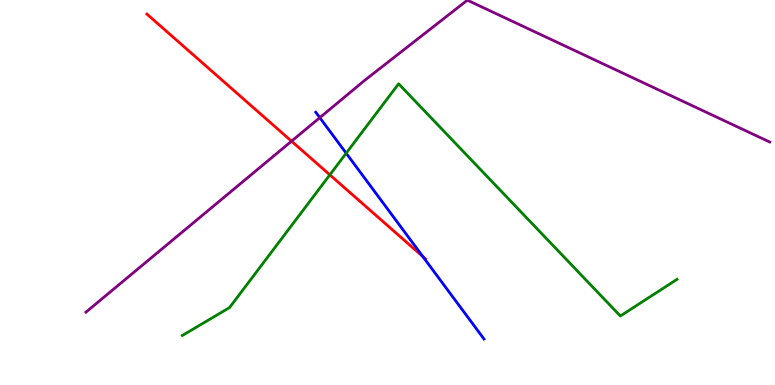[{'lines': ['blue', 'red'], 'intersections': [{'x': 5.46, 'y': 3.34}]}, {'lines': ['green', 'red'], 'intersections': [{'x': 4.26, 'y': 5.46}]}, {'lines': ['purple', 'red'], 'intersections': [{'x': 3.76, 'y': 6.33}]}, {'lines': ['blue', 'green'], 'intersections': [{'x': 4.47, 'y': 6.02}]}, {'lines': ['blue', 'purple'], 'intersections': [{'x': 4.13, 'y': 6.94}]}, {'lines': ['green', 'purple'], 'intersections': []}]